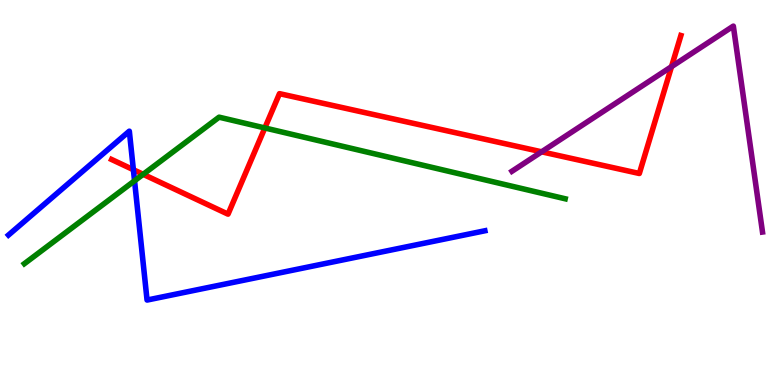[{'lines': ['blue', 'red'], 'intersections': [{'x': 1.72, 'y': 5.59}]}, {'lines': ['green', 'red'], 'intersections': [{'x': 1.85, 'y': 5.47}, {'x': 3.42, 'y': 6.68}]}, {'lines': ['purple', 'red'], 'intersections': [{'x': 6.99, 'y': 6.06}, {'x': 8.66, 'y': 8.27}]}, {'lines': ['blue', 'green'], 'intersections': [{'x': 1.74, 'y': 5.3}]}, {'lines': ['blue', 'purple'], 'intersections': []}, {'lines': ['green', 'purple'], 'intersections': []}]